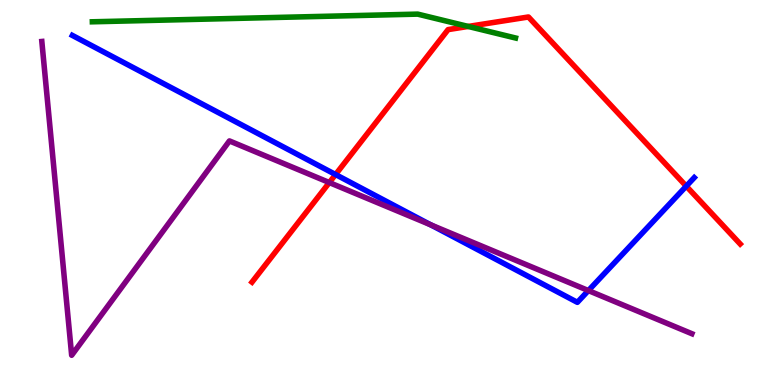[{'lines': ['blue', 'red'], 'intersections': [{'x': 4.33, 'y': 5.47}, {'x': 8.85, 'y': 5.16}]}, {'lines': ['green', 'red'], 'intersections': [{'x': 6.04, 'y': 9.31}]}, {'lines': ['purple', 'red'], 'intersections': [{'x': 4.25, 'y': 5.26}]}, {'lines': ['blue', 'green'], 'intersections': []}, {'lines': ['blue', 'purple'], 'intersections': [{'x': 5.56, 'y': 4.16}, {'x': 7.59, 'y': 2.45}]}, {'lines': ['green', 'purple'], 'intersections': []}]